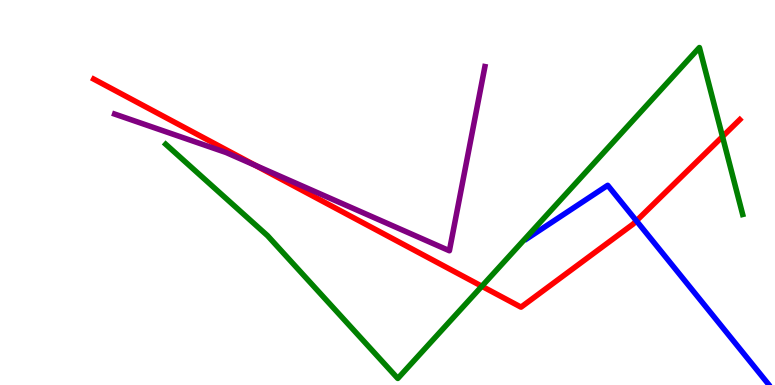[{'lines': ['blue', 'red'], 'intersections': [{'x': 8.21, 'y': 4.26}]}, {'lines': ['green', 'red'], 'intersections': [{'x': 6.22, 'y': 2.57}, {'x': 9.32, 'y': 6.45}]}, {'lines': ['purple', 'red'], 'intersections': [{'x': 3.3, 'y': 5.7}]}, {'lines': ['blue', 'green'], 'intersections': []}, {'lines': ['blue', 'purple'], 'intersections': []}, {'lines': ['green', 'purple'], 'intersections': []}]